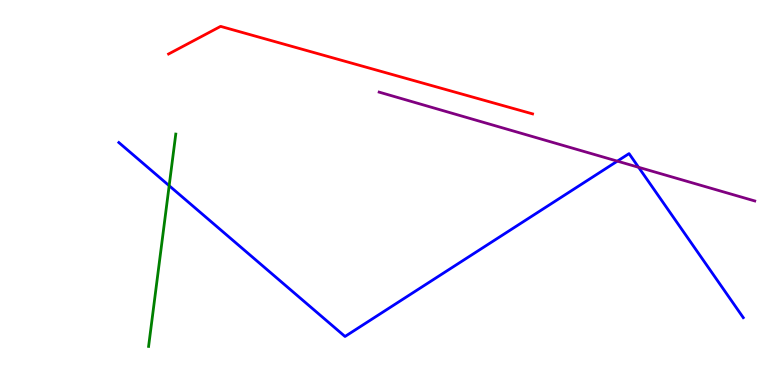[{'lines': ['blue', 'red'], 'intersections': []}, {'lines': ['green', 'red'], 'intersections': []}, {'lines': ['purple', 'red'], 'intersections': []}, {'lines': ['blue', 'green'], 'intersections': [{'x': 2.18, 'y': 5.18}]}, {'lines': ['blue', 'purple'], 'intersections': [{'x': 7.97, 'y': 5.81}, {'x': 8.24, 'y': 5.65}]}, {'lines': ['green', 'purple'], 'intersections': []}]